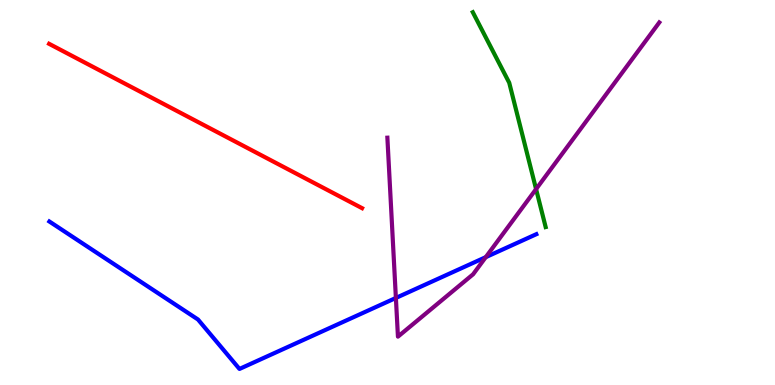[{'lines': ['blue', 'red'], 'intersections': []}, {'lines': ['green', 'red'], 'intersections': []}, {'lines': ['purple', 'red'], 'intersections': []}, {'lines': ['blue', 'green'], 'intersections': []}, {'lines': ['blue', 'purple'], 'intersections': [{'x': 5.11, 'y': 2.26}, {'x': 6.27, 'y': 3.32}]}, {'lines': ['green', 'purple'], 'intersections': [{'x': 6.92, 'y': 5.09}]}]